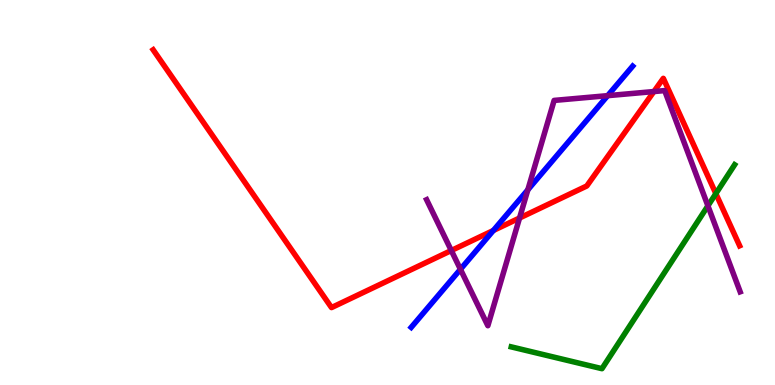[{'lines': ['blue', 'red'], 'intersections': [{'x': 6.37, 'y': 4.01}]}, {'lines': ['green', 'red'], 'intersections': [{'x': 9.24, 'y': 4.97}]}, {'lines': ['purple', 'red'], 'intersections': [{'x': 5.82, 'y': 3.49}, {'x': 6.7, 'y': 4.34}, {'x': 8.44, 'y': 7.62}]}, {'lines': ['blue', 'green'], 'intersections': []}, {'lines': ['blue', 'purple'], 'intersections': [{'x': 5.94, 'y': 3.01}, {'x': 6.81, 'y': 5.07}, {'x': 7.84, 'y': 7.52}]}, {'lines': ['green', 'purple'], 'intersections': [{'x': 9.13, 'y': 4.65}]}]